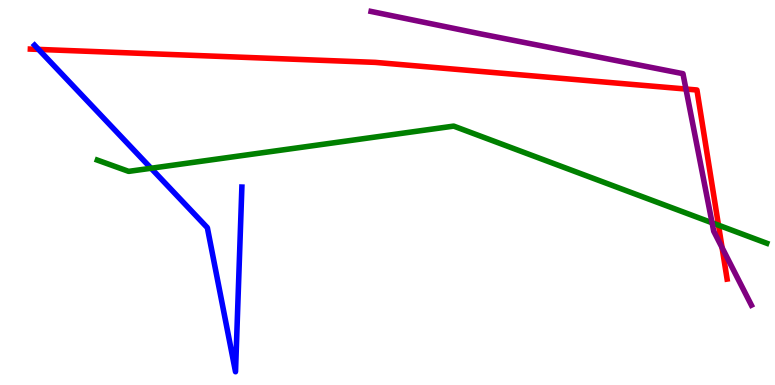[{'lines': ['blue', 'red'], 'intersections': [{'x': 0.497, 'y': 8.72}]}, {'lines': ['green', 'red'], 'intersections': [{'x': 9.27, 'y': 4.15}]}, {'lines': ['purple', 'red'], 'intersections': [{'x': 8.85, 'y': 7.69}, {'x': 9.32, 'y': 3.57}]}, {'lines': ['blue', 'green'], 'intersections': [{'x': 1.95, 'y': 5.63}]}, {'lines': ['blue', 'purple'], 'intersections': []}, {'lines': ['green', 'purple'], 'intersections': [{'x': 9.19, 'y': 4.21}]}]